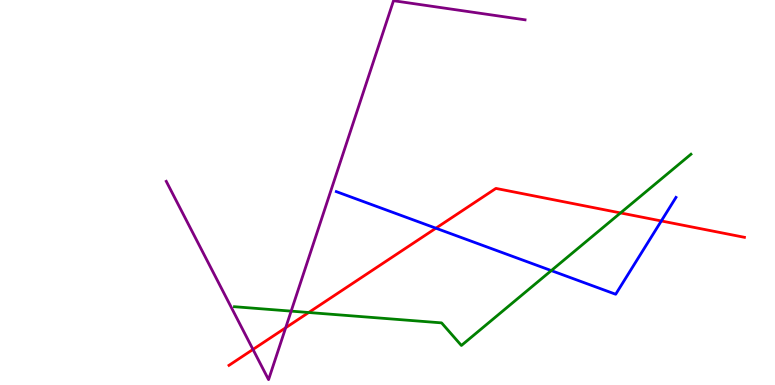[{'lines': ['blue', 'red'], 'intersections': [{'x': 5.62, 'y': 4.07}, {'x': 8.53, 'y': 4.26}]}, {'lines': ['green', 'red'], 'intersections': [{'x': 3.98, 'y': 1.88}, {'x': 8.01, 'y': 4.47}]}, {'lines': ['purple', 'red'], 'intersections': [{'x': 3.26, 'y': 0.924}, {'x': 3.69, 'y': 1.49}]}, {'lines': ['blue', 'green'], 'intersections': [{'x': 7.11, 'y': 2.97}]}, {'lines': ['blue', 'purple'], 'intersections': []}, {'lines': ['green', 'purple'], 'intersections': [{'x': 3.76, 'y': 1.92}]}]